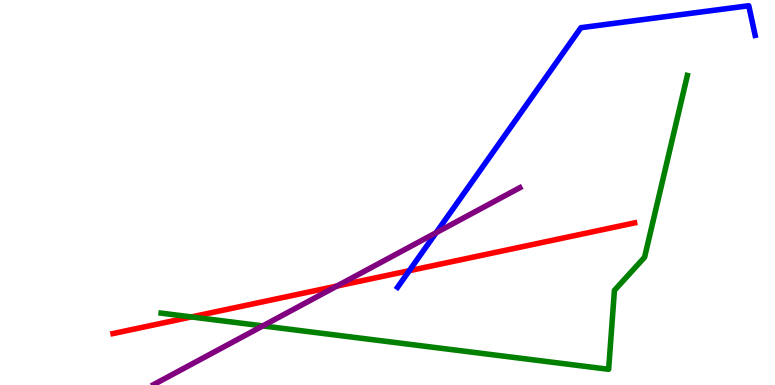[{'lines': ['blue', 'red'], 'intersections': [{'x': 5.28, 'y': 2.97}]}, {'lines': ['green', 'red'], 'intersections': [{'x': 2.47, 'y': 1.77}]}, {'lines': ['purple', 'red'], 'intersections': [{'x': 4.35, 'y': 2.57}]}, {'lines': ['blue', 'green'], 'intersections': []}, {'lines': ['blue', 'purple'], 'intersections': [{'x': 5.63, 'y': 3.96}]}, {'lines': ['green', 'purple'], 'intersections': [{'x': 3.39, 'y': 1.54}]}]